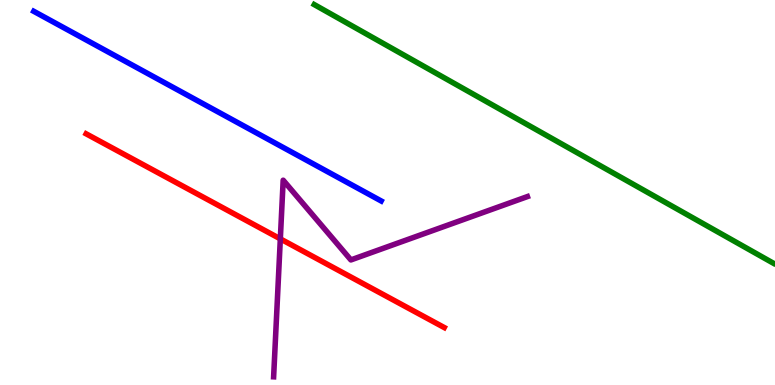[{'lines': ['blue', 'red'], 'intersections': []}, {'lines': ['green', 'red'], 'intersections': []}, {'lines': ['purple', 'red'], 'intersections': [{'x': 3.62, 'y': 3.8}]}, {'lines': ['blue', 'green'], 'intersections': []}, {'lines': ['blue', 'purple'], 'intersections': []}, {'lines': ['green', 'purple'], 'intersections': []}]